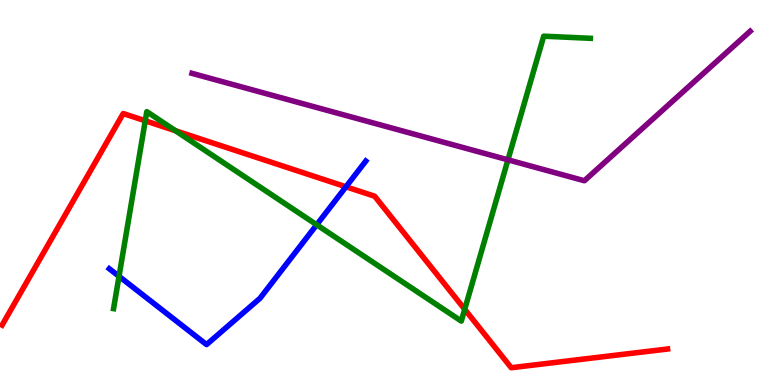[{'lines': ['blue', 'red'], 'intersections': [{'x': 4.46, 'y': 5.15}]}, {'lines': ['green', 'red'], 'intersections': [{'x': 1.87, 'y': 6.86}, {'x': 2.26, 'y': 6.6}, {'x': 6.0, 'y': 1.97}]}, {'lines': ['purple', 'red'], 'intersections': []}, {'lines': ['blue', 'green'], 'intersections': [{'x': 1.54, 'y': 2.82}, {'x': 4.09, 'y': 4.16}]}, {'lines': ['blue', 'purple'], 'intersections': []}, {'lines': ['green', 'purple'], 'intersections': [{'x': 6.55, 'y': 5.85}]}]